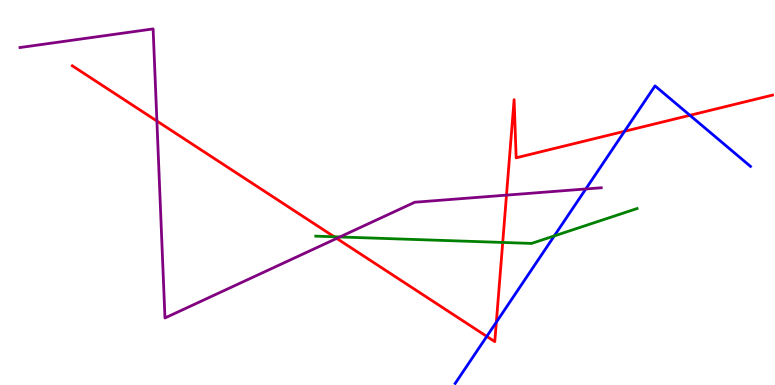[{'lines': ['blue', 'red'], 'intersections': [{'x': 6.28, 'y': 1.26}, {'x': 6.4, 'y': 1.63}, {'x': 8.06, 'y': 6.59}, {'x': 8.9, 'y': 7.0}]}, {'lines': ['green', 'red'], 'intersections': [{'x': 4.31, 'y': 3.85}, {'x': 6.49, 'y': 3.7}]}, {'lines': ['purple', 'red'], 'intersections': [{'x': 2.02, 'y': 6.86}, {'x': 4.34, 'y': 3.81}, {'x': 6.54, 'y': 4.93}]}, {'lines': ['blue', 'green'], 'intersections': [{'x': 7.15, 'y': 3.87}]}, {'lines': ['blue', 'purple'], 'intersections': [{'x': 7.56, 'y': 5.09}]}, {'lines': ['green', 'purple'], 'intersections': [{'x': 4.38, 'y': 3.85}]}]